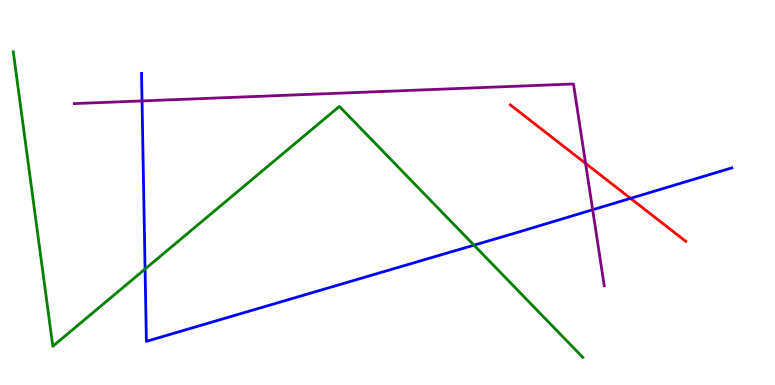[{'lines': ['blue', 'red'], 'intersections': [{'x': 8.14, 'y': 4.85}]}, {'lines': ['green', 'red'], 'intersections': []}, {'lines': ['purple', 'red'], 'intersections': [{'x': 7.56, 'y': 5.76}]}, {'lines': ['blue', 'green'], 'intersections': [{'x': 1.87, 'y': 3.01}, {'x': 6.12, 'y': 3.63}]}, {'lines': ['blue', 'purple'], 'intersections': [{'x': 1.83, 'y': 7.38}, {'x': 7.65, 'y': 4.55}]}, {'lines': ['green', 'purple'], 'intersections': []}]